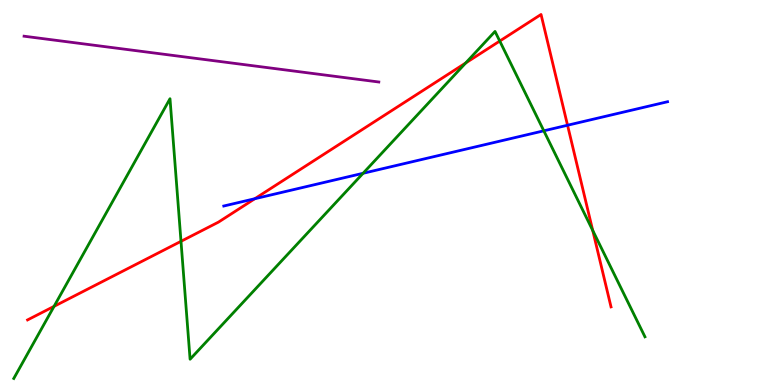[{'lines': ['blue', 'red'], 'intersections': [{'x': 3.29, 'y': 4.84}, {'x': 7.32, 'y': 6.75}]}, {'lines': ['green', 'red'], 'intersections': [{'x': 0.697, 'y': 2.04}, {'x': 2.34, 'y': 3.73}, {'x': 6.01, 'y': 8.36}, {'x': 6.45, 'y': 8.93}, {'x': 7.65, 'y': 4.01}]}, {'lines': ['purple', 'red'], 'intersections': []}, {'lines': ['blue', 'green'], 'intersections': [{'x': 4.68, 'y': 5.5}, {'x': 7.02, 'y': 6.6}]}, {'lines': ['blue', 'purple'], 'intersections': []}, {'lines': ['green', 'purple'], 'intersections': []}]